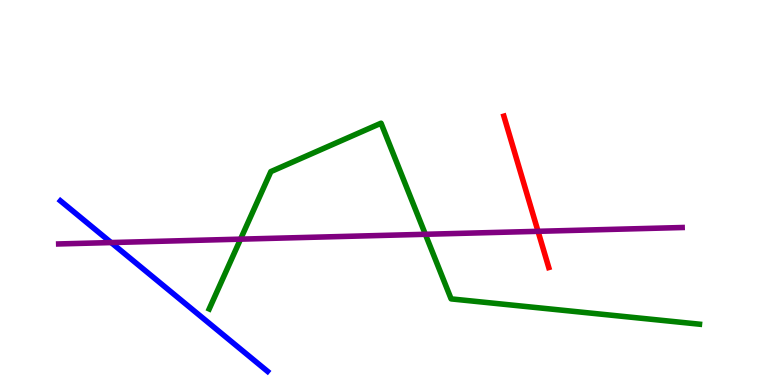[{'lines': ['blue', 'red'], 'intersections': []}, {'lines': ['green', 'red'], 'intersections': []}, {'lines': ['purple', 'red'], 'intersections': [{'x': 6.94, 'y': 3.99}]}, {'lines': ['blue', 'green'], 'intersections': []}, {'lines': ['blue', 'purple'], 'intersections': [{'x': 1.43, 'y': 3.7}]}, {'lines': ['green', 'purple'], 'intersections': [{'x': 3.1, 'y': 3.79}, {'x': 5.49, 'y': 3.91}]}]